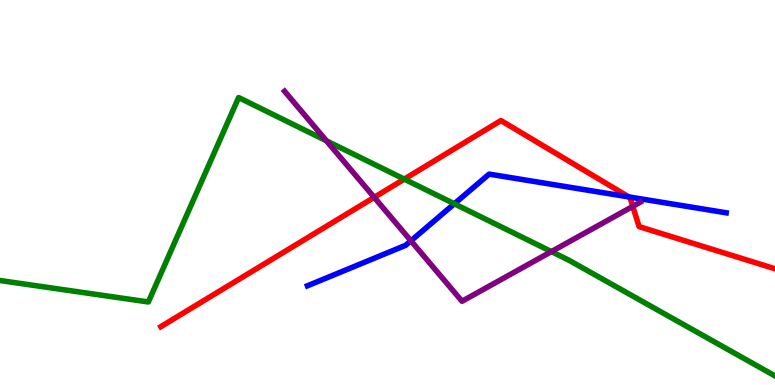[{'lines': ['blue', 'red'], 'intersections': [{'x': 8.11, 'y': 4.89}]}, {'lines': ['green', 'red'], 'intersections': [{'x': 5.22, 'y': 5.35}]}, {'lines': ['purple', 'red'], 'intersections': [{'x': 4.83, 'y': 4.87}, {'x': 8.16, 'y': 4.64}]}, {'lines': ['blue', 'green'], 'intersections': [{'x': 5.86, 'y': 4.71}]}, {'lines': ['blue', 'purple'], 'intersections': [{'x': 5.3, 'y': 3.75}]}, {'lines': ['green', 'purple'], 'intersections': [{'x': 4.21, 'y': 6.34}, {'x': 7.12, 'y': 3.47}]}]